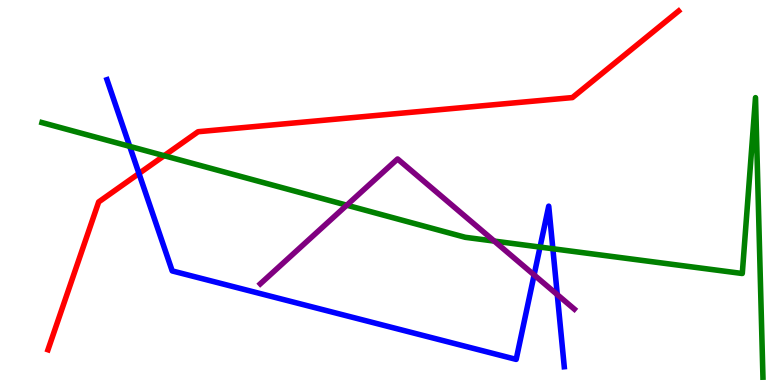[{'lines': ['blue', 'red'], 'intersections': [{'x': 1.79, 'y': 5.49}]}, {'lines': ['green', 'red'], 'intersections': [{'x': 2.12, 'y': 5.96}]}, {'lines': ['purple', 'red'], 'intersections': []}, {'lines': ['blue', 'green'], 'intersections': [{'x': 1.67, 'y': 6.2}, {'x': 6.97, 'y': 3.58}, {'x': 7.13, 'y': 3.54}]}, {'lines': ['blue', 'purple'], 'intersections': [{'x': 6.89, 'y': 2.86}, {'x': 7.19, 'y': 2.35}]}, {'lines': ['green', 'purple'], 'intersections': [{'x': 4.47, 'y': 4.67}, {'x': 6.38, 'y': 3.74}]}]